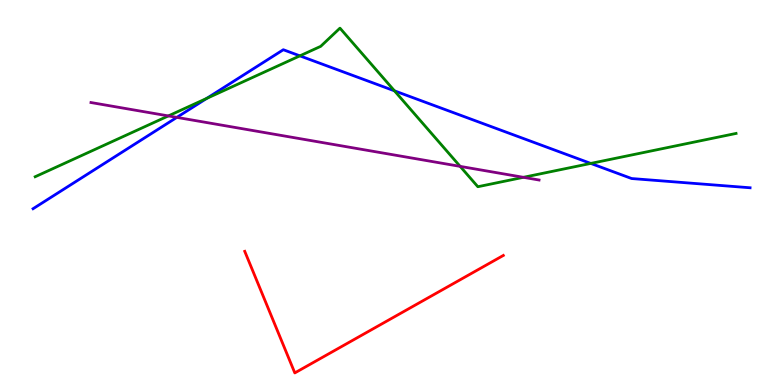[{'lines': ['blue', 'red'], 'intersections': []}, {'lines': ['green', 'red'], 'intersections': []}, {'lines': ['purple', 'red'], 'intersections': []}, {'lines': ['blue', 'green'], 'intersections': [{'x': 2.67, 'y': 7.44}, {'x': 3.87, 'y': 8.55}, {'x': 5.09, 'y': 7.64}, {'x': 7.62, 'y': 5.76}]}, {'lines': ['blue', 'purple'], 'intersections': [{'x': 2.28, 'y': 6.95}]}, {'lines': ['green', 'purple'], 'intersections': [{'x': 2.17, 'y': 6.99}, {'x': 5.94, 'y': 5.68}, {'x': 6.75, 'y': 5.39}]}]